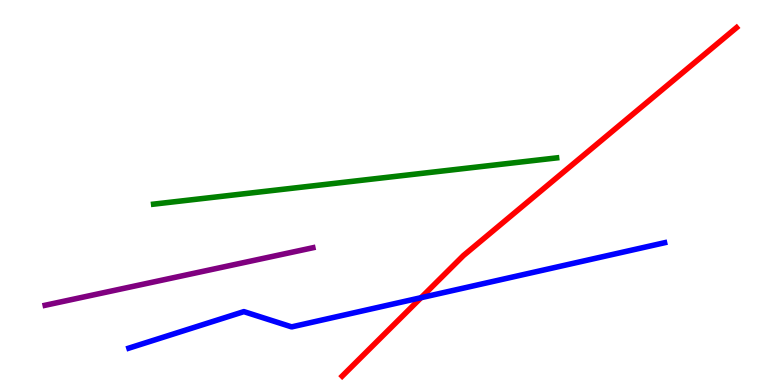[{'lines': ['blue', 'red'], 'intersections': [{'x': 5.43, 'y': 2.27}]}, {'lines': ['green', 'red'], 'intersections': []}, {'lines': ['purple', 'red'], 'intersections': []}, {'lines': ['blue', 'green'], 'intersections': []}, {'lines': ['blue', 'purple'], 'intersections': []}, {'lines': ['green', 'purple'], 'intersections': []}]